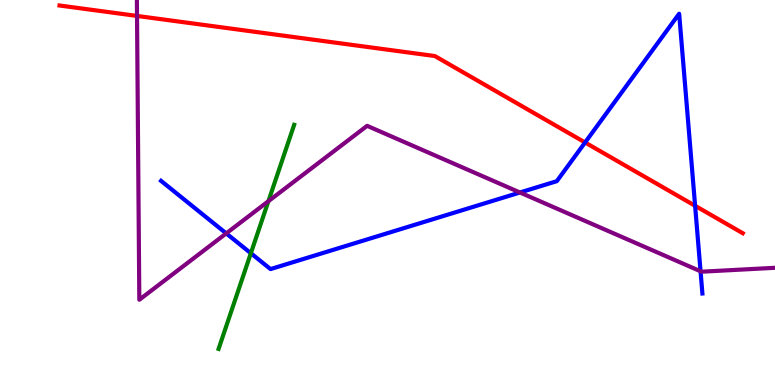[{'lines': ['blue', 'red'], 'intersections': [{'x': 7.55, 'y': 6.3}, {'x': 8.97, 'y': 4.65}]}, {'lines': ['green', 'red'], 'intersections': []}, {'lines': ['purple', 'red'], 'intersections': [{'x': 1.77, 'y': 9.59}]}, {'lines': ['blue', 'green'], 'intersections': [{'x': 3.24, 'y': 3.42}]}, {'lines': ['blue', 'purple'], 'intersections': [{'x': 2.92, 'y': 3.94}, {'x': 6.71, 'y': 5.0}, {'x': 9.04, 'y': 2.95}]}, {'lines': ['green', 'purple'], 'intersections': [{'x': 3.46, 'y': 4.77}]}]